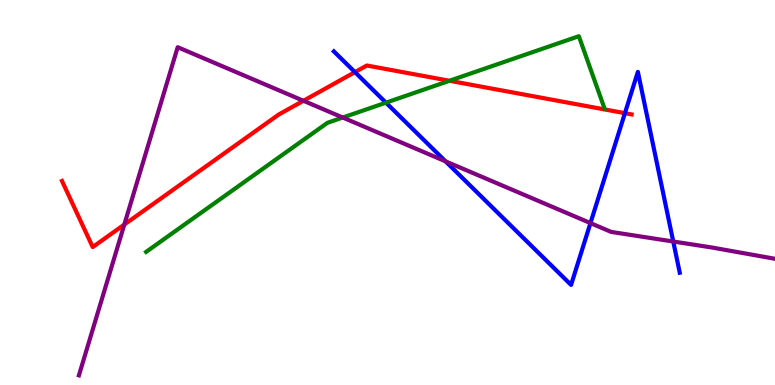[{'lines': ['blue', 'red'], 'intersections': [{'x': 4.58, 'y': 8.13}, {'x': 8.06, 'y': 7.06}]}, {'lines': ['green', 'red'], 'intersections': [{'x': 5.8, 'y': 7.9}]}, {'lines': ['purple', 'red'], 'intersections': [{'x': 1.6, 'y': 4.17}, {'x': 3.92, 'y': 7.38}]}, {'lines': ['blue', 'green'], 'intersections': [{'x': 4.98, 'y': 7.33}]}, {'lines': ['blue', 'purple'], 'intersections': [{'x': 5.75, 'y': 5.81}, {'x': 7.62, 'y': 4.21}, {'x': 8.69, 'y': 3.73}]}, {'lines': ['green', 'purple'], 'intersections': [{'x': 4.42, 'y': 6.95}]}]